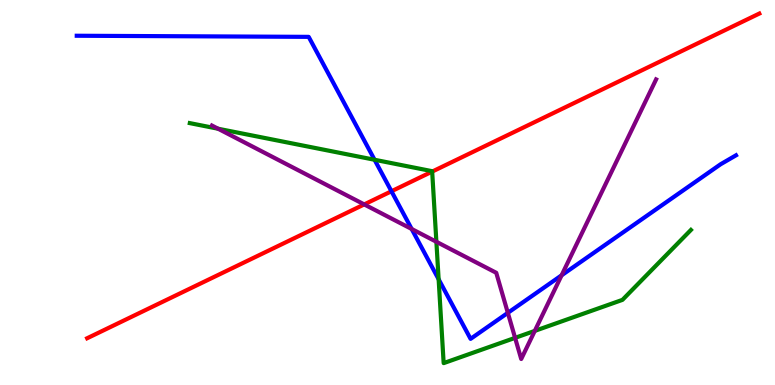[{'lines': ['blue', 'red'], 'intersections': [{'x': 5.05, 'y': 5.03}]}, {'lines': ['green', 'red'], 'intersections': [{'x': 5.58, 'y': 5.54}]}, {'lines': ['purple', 'red'], 'intersections': [{'x': 4.7, 'y': 4.69}]}, {'lines': ['blue', 'green'], 'intersections': [{'x': 4.83, 'y': 5.85}, {'x': 5.66, 'y': 2.75}]}, {'lines': ['blue', 'purple'], 'intersections': [{'x': 5.31, 'y': 4.05}, {'x': 6.55, 'y': 1.87}, {'x': 7.25, 'y': 2.85}]}, {'lines': ['green', 'purple'], 'intersections': [{'x': 2.81, 'y': 6.66}, {'x': 5.63, 'y': 3.72}, {'x': 6.65, 'y': 1.22}, {'x': 6.9, 'y': 1.41}]}]